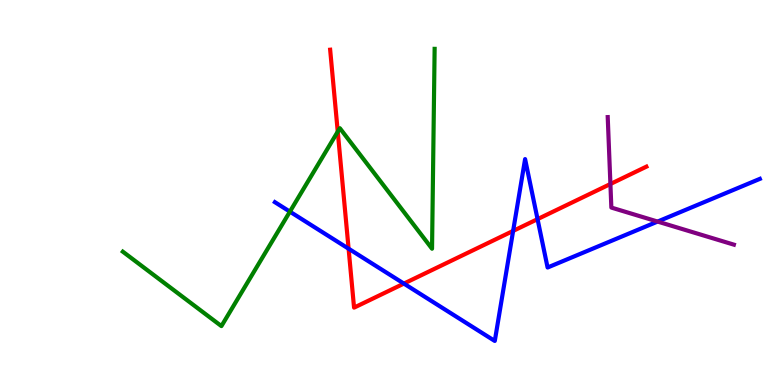[{'lines': ['blue', 'red'], 'intersections': [{'x': 4.5, 'y': 3.54}, {'x': 5.21, 'y': 2.63}, {'x': 6.62, 'y': 4.0}, {'x': 6.94, 'y': 4.31}]}, {'lines': ['green', 'red'], 'intersections': [{'x': 4.36, 'y': 6.58}]}, {'lines': ['purple', 'red'], 'intersections': [{'x': 7.88, 'y': 5.22}]}, {'lines': ['blue', 'green'], 'intersections': [{'x': 3.74, 'y': 4.5}]}, {'lines': ['blue', 'purple'], 'intersections': [{'x': 8.49, 'y': 4.24}]}, {'lines': ['green', 'purple'], 'intersections': []}]